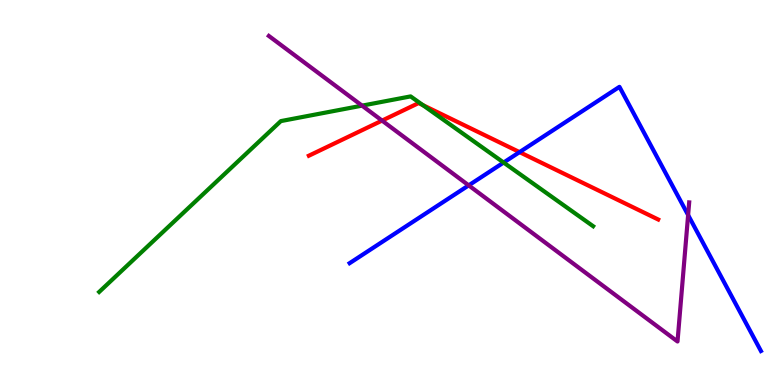[{'lines': ['blue', 'red'], 'intersections': [{'x': 6.7, 'y': 6.05}]}, {'lines': ['green', 'red'], 'intersections': [{'x': 5.46, 'y': 7.27}]}, {'lines': ['purple', 'red'], 'intersections': [{'x': 4.93, 'y': 6.87}]}, {'lines': ['blue', 'green'], 'intersections': [{'x': 6.5, 'y': 5.78}]}, {'lines': ['blue', 'purple'], 'intersections': [{'x': 6.05, 'y': 5.19}, {'x': 8.88, 'y': 4.41}]}, {'lines': ['green', 'purple'], 'intersections': [{'x': 4.67, 'y': 7.26}]}]